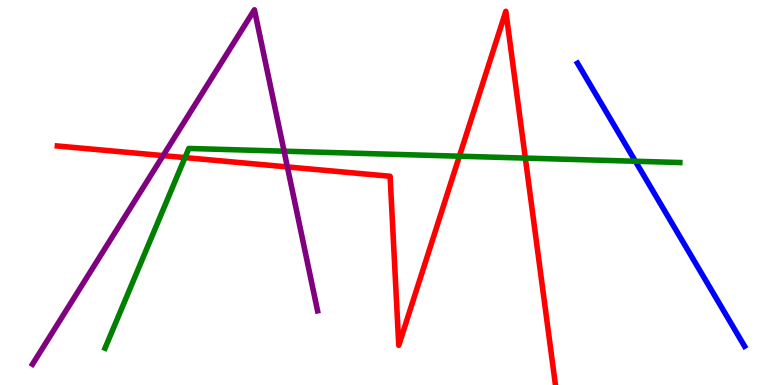[{'lines': ['blue', 'red'], 'intersections': []}, {'lines': ['green', 'red'], 'intersections': [{'x': 2.39, 'y': 5.91}, {'x': 5.93, 'y': 5.94}, {'x': 6.78, 'y': 5.89}]}, {'lines': ['purple', 'red'], 'intersections': [{'x': 2.1, 'y': 5.96}, {'x': 3.71, 'y': 5.66}]}, {'lines': ['blue', 'green'], 'intersections': [{'x': 8.2, 'y': 5.81}]}, {'lines': ['blue', 'purple'], 'intersections': []}, {'lines': ['green', 'purple'], 'intersections': [{'x': 3.67, 'y': 6.07}]}]